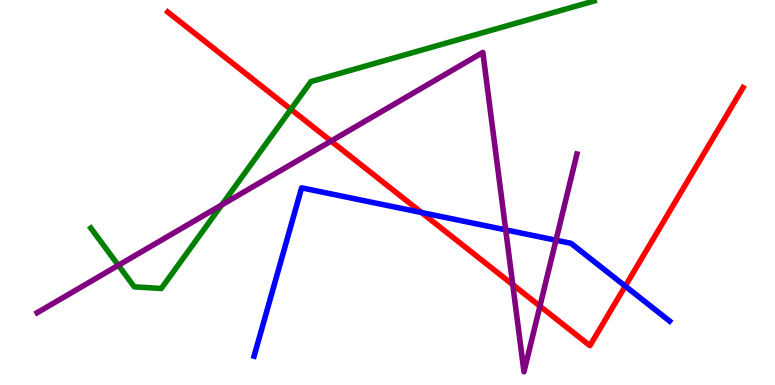[{'lines': ['blue', 'red'], 'intersections': [{'x': 5.44, 'y': 4.48}, {'x': 8.07, 'y': 2.57}]}, {'lines': ['green', 'red'], 'intersections': [{'x': 3.75, 'y': 7.16}]}, {'lines': ['purple', 'red'], 'intersections': [{'x': 4.27, 'y': 6.34}, {'x': 6.62, 'y': 2.61}, {'x': 6.97, 'y': 2.05}]}, {'lines': ['blue', 'green'], 'intersections': []}, {'lines': ['blue', 'purple'], 'intersections': [{'x': 6.53, 'y': 4.03}, {'x': 7.17, 'y': 3.76}]}, {'lines': ['green', 'purple'], 'intersections': [{'x': 1.53, 'y': 3.11}, {'x': 2.86, 'y': 4.68}]}]